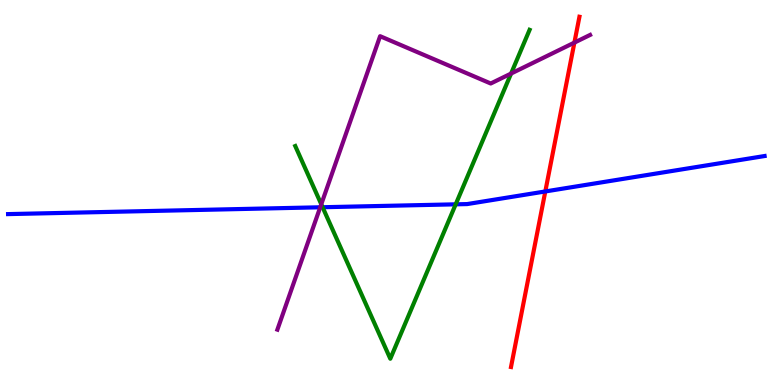[{'lines': ['blue', 'red'], 'intersections': [{'x': 7.04, 'y': 5.03}]}, {'lines': ['green', 'red'], 'intersections': []}, {'lines': ['purple', 'red'], 'intersections': [{'x': 7.41, 'y': 8.89}]}, {'lines': ['blue', 'green'], 'intersections': [{'x': 4.16, 'y': 4.62}, {'x': 5.88, 'y': 4.69}]}, {'lines': ['blue', 'purple'], 'intersections': [{'x': 4.13, 'y': 4.62}]}, {'lines': ['green', 'purple'], 'intersections': [{'x': 4.15, 'y': 4.69}, {'x': 6.59, 'y': 8.09}]}]